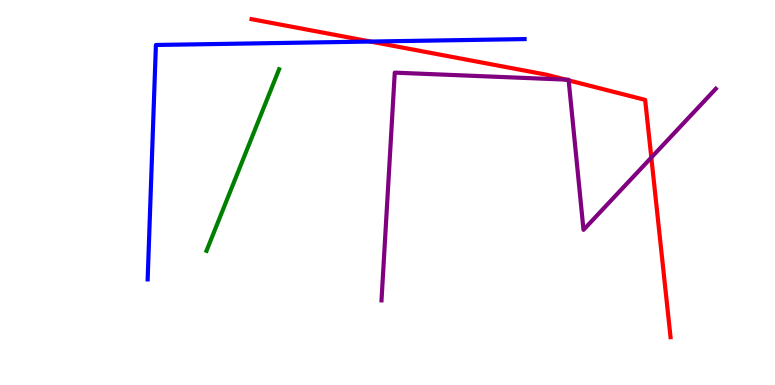[{'lines': ['blue', 'red'], 'intersections': [{'x': 4.78, 'y': 8.92}]}, {'lines': ['green', 'red'], 'intersections': []}, {'lines': ['purple', 'red'], 'intersections': [{'x': 7.3, 'y': 7.93}, {'x': 7.34, 'y': 7.91}, {'x': 8.4, 'y': 5.91}]}, {'lines': ['blue', 'green'], 'intersections': []}, {'lines': ['blue', 'purple'], 'intersections': []}, {'lines': ['green', 'purple'], 'intersections': []}]